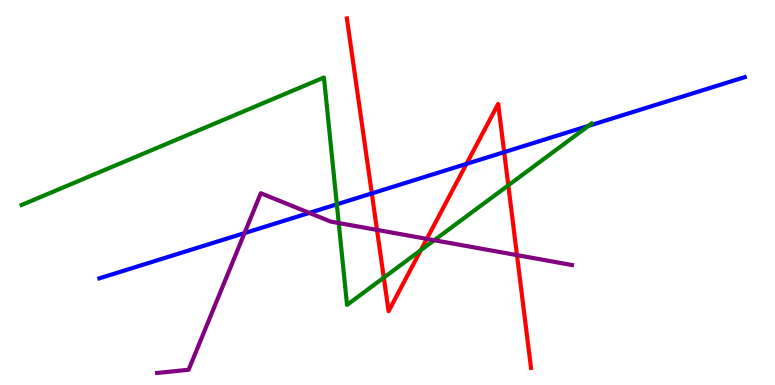[{'lines': ['blue', 'red'], 'intersections': [{'x': 4.8, 'y': 4.98}, {'x': 6.02, 'y': 5.74}, {'x': 6.51, 'y': 6.05}]}, {'lines': ['green', 'red'], 'intersections': [{'x': 4.95, 'y': 2.79}, {'x': 5.43, 'y': 3.5}, {'x': 6.56, 'y': 5.19}]}, {'lines': ['purple', 'red'], 'intersections': [{'x': 4.86, 'y': 4.03}, {'x': 5.51, 'y': 3.8}, {'x': 6.67, 'y': 3.37}]}, {'lines': ['blue', 'green'], 'intersections': [{'x': 4.35, 'y': 4.69}, {'x': 7.59, 'y': 6.73}]}, {'lines': ['blue', 'purple'], 'intersections': [{'x': 3.15, 'y': 3.95}, {'x': 3.99, 'y': 4.47}]}, {'lines': ['green', 'purple'], 'intersections': [{'x': 4.37, 'y': 4.21}, {'x': 5.6, 'y': 3.76}]}]